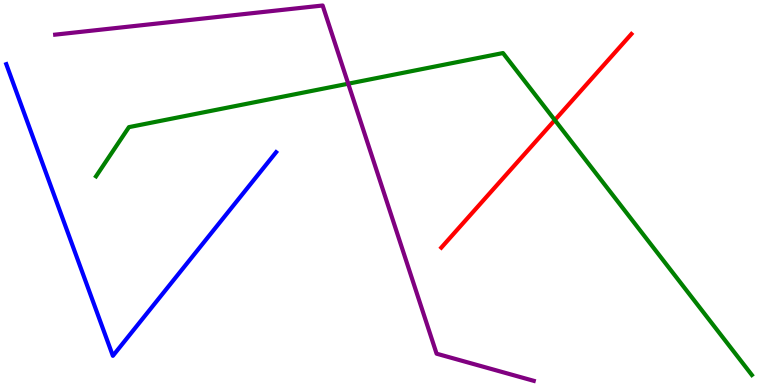[{'lines': ['blue', 'red'], 'intersections': []}, {'lines': ['green', 'red'], 'intersections': [{'x': 7.16, 'y': 6.88}]}, {'lines': ['purple', 'red'], 'intersections': []}, {'lines': ['blue', 'green'], 'intersections': []}, {'lines': ['blue', 'purple'], 'intersections': []}, {'lines': ['green', 'purple'], 'intersections': [{'x': 4.49, 'y': 7.83}]}]